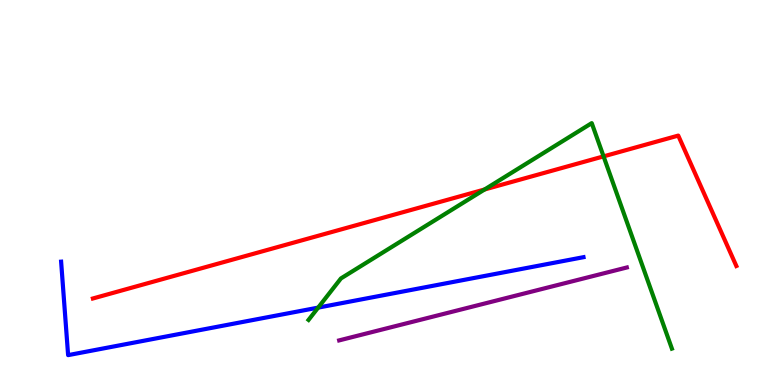[{'lines': ['blue', 'red'], 'intersections': []}, {'lines': ['green', 'red'], 'intersections': [{'x': 6.25, 'y': 5.08}, {'x': 7.79, 'y': 5.94}]}, {'lines': ['purple', 'red'], 'intersections': []}, {'lines': ['blue', 'green'], 'intersections': [{'x': 4.11, 'y': 2.01}]}, {'lines': ['blue', 'purple'], 'intersections': []}, {'lines': ['green', 'purple'], 'intersections': []}]